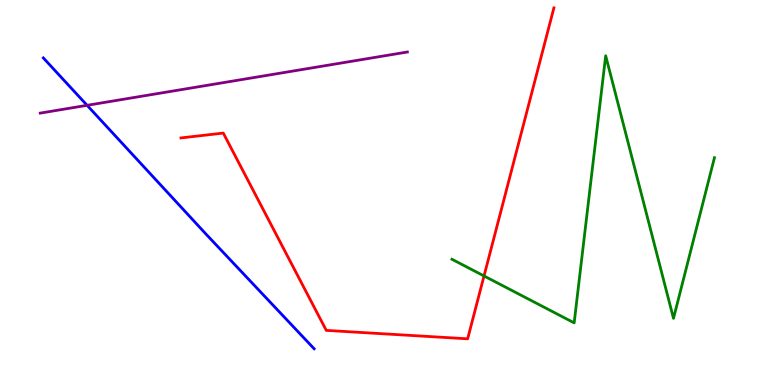[{'lines': ['blue', 'red'], 'intersections': []}, {'lines': ['green', 'red'], 'intersections': [{'x': 6.25, 'y': 2.83}]}, {'lines': ['purple', 'red'], 'intersections': []}, {'lines': ['blue', 'green'], 'intersections': []}, {'lines': ['blue', 'purple'], 'intersections': [{'x': 1.12, 'y': 7.26}]}, {'lines': ['green', 'purple'], 'intersections': []}]